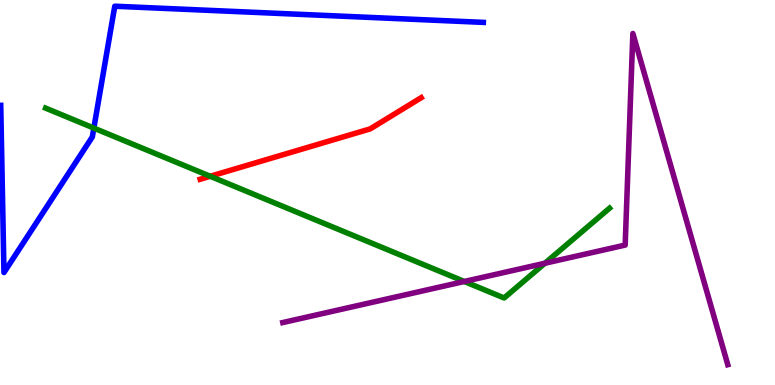[{'lines': ['blue', 'red'], 'intersections': []}, {'lines': ['green', 'red'], 'intersections': [{'x': 2.71, 'y': 5.42}]}, {'lines': ['purple', 'red'], 'intersections': []}, {'lines': ['blue', 'green'], 'intersections': [{'x': 1.21, 'y': 6.67}]}, {'lines': ['blue', 'purple'], 'intersections': []}, {'lines': ['green', 'purple'], 'intersections': [{'x': 5.99, 'y': 2.69}, {'x': 7.03, 'y': 3.16}]}]